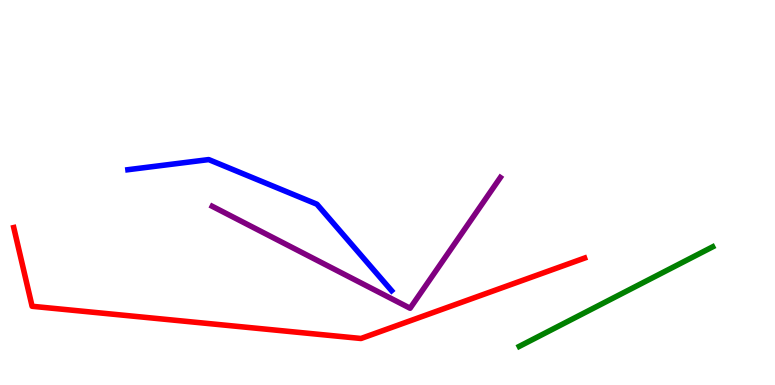[{'lines': ['blue', 'red'], 'intersections': []}, {'lines': ['green', 'red'], 'intersections': []}, {'lines': ['purple', 'red'], 'intersections': []}, {'lines': ['blue', 'green'], 'intersections': []}, {'lines': ['blue', 'purple'], 'intersections': []}, {'lines': ['green', 'purple'], 'intersections': []}]